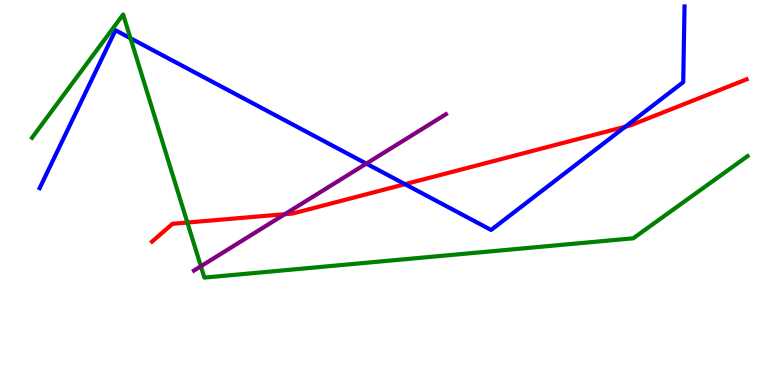[{'lines': ['blue', 'red'], 'intersections': [{'x': 5.23, 'y': 5.22}, {'x': 8.07, 'y': 6.71}]}, {'lines': ['green', 'red'], 'intersections': [{'x': 2.42, 'y': 4.22}]}, {'lines': ['purple', 'red'], 'intersections': [{'x': 3.67, 'y': 4.44}]}, {'lines': ['blue', 'green'], 'intersections': [{'x': 1.68, 'y': 9.01}]}, {'lines': ['blue', 'purple'], 'intersections': [{'x': 4.73, 'y': 5.75}]}, {'lines': ['green', 'purple'], 'intersections': [{'x': 2.59, 'y': 3.08}]}]